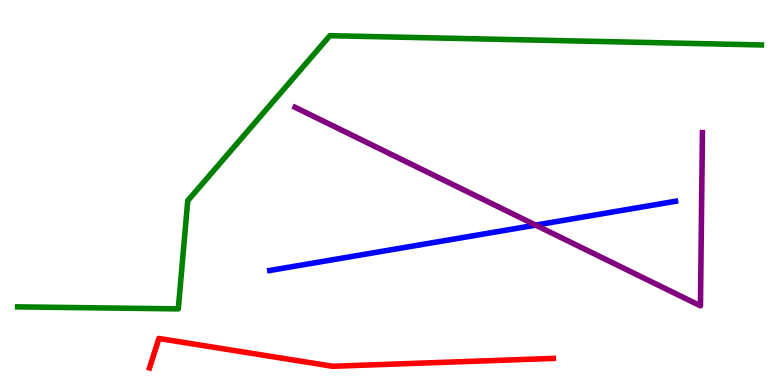[{'lines': ['blue', 'red'], 'intersections': []}, {'lines': ['green', 'red'], 'intersections': []}, {'lines': ['purple', 'red'], 'intersections': []}, {'lines': ['blue', 'green'], 'intersections': []}, {'lines': ['blue', 'purple'], 'intersections': [{'x': 6.91, 'y': 4.15}]}, {'lines': ['green', 'purple'], 'intersections': []}]